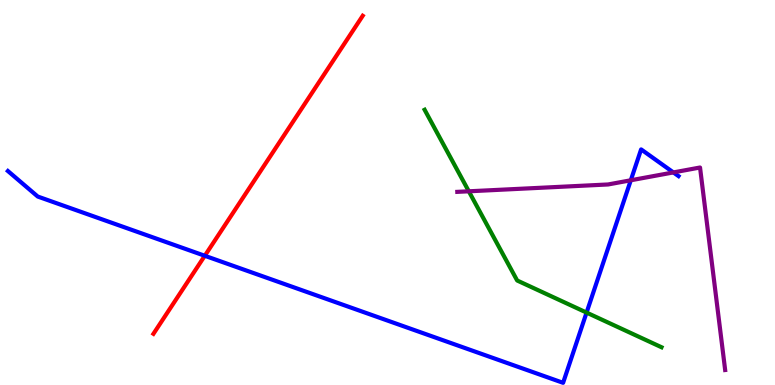[{'lines': ['blue', 'red'], 'intersections': [{'x': 2.64, 'y': 3.36}]}, {'lines': ['green', 'red'], 'intersections': []}, {'lines': ['purple', 'red'], 'intersections': []}, {'lines': ['blue', 'green'], 'intersections': [{'x': 7.57, 'y': 1.88}]}, {'lines': ['blue', 'purple'], 'intersections': [{'x': 8.14, 'y': 5.32}, {'x': 8.69, 'y': 5.52}]}, {'lines': ['green', 'purple'], 'intersections': [{'x': 6.05, 'y': 5.03}]}]